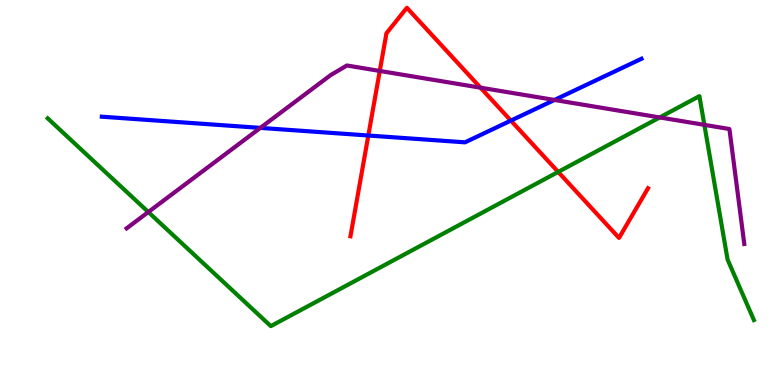[{'lines': ['blue', 'red'], 'intersections': [{'x': 4.75, 'y': 6.48}, {'x': 6.59, 'y': 6.87}]}, {'lines': ['green', 'red'], 'intersections': [{'x': 7.2, 'y': 5.53}]}, {'lines': ['purple', 'red'], 'intersections': [{'x': 4.9, 'y': 8.16}, {'x': 6.2, 'y': 7.72}]}, {'lines': ['blue', 'green'], 'intersections': []}, {'lines': ['blue', 'purple'], 'intersections': [{'x': 3.36, 'y': 6.68}, {'x': 7.15, 'y': 7.4}]}, {'lines': ['green', 'purple'], 'intersections': [{'x': 1.91, 'y': 4.49}, {'x': 8.51, 'y': 6.95}, {'x': 9.09, 'y': 6.76}]}]